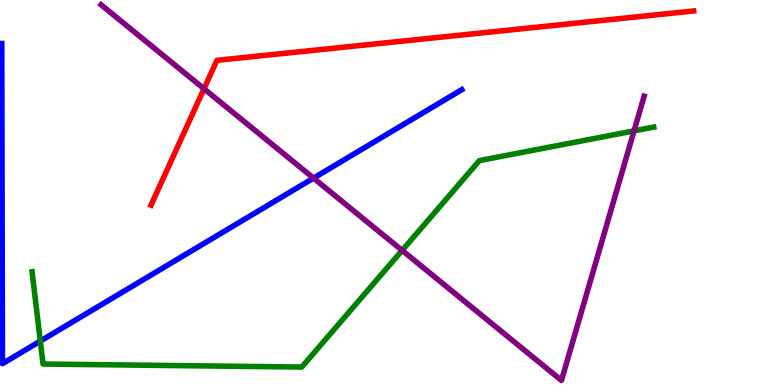[{'lines': ['blue', 'red'], 'intersections': []}, {'lines': ['green', 'red'], 'intersections': []}, {'lines': ['purple', 'red'], 'intersections': [{'x': 2.63, 'y': 7.69}]}, {'lines': ['blue', 'green'], 'intersections': [{'x': 0.52, 'y': 1.14}]}, {'lines': ['blue', 'purple'], 'intersections': [{'x': 4.05, 'y': 5.37}]}, {'lines': ['green', 'purple'], 'intersections': [{'x': 5.19, 'y': 3.5}, {'x': 8.18, 'y': 6.6}]}]